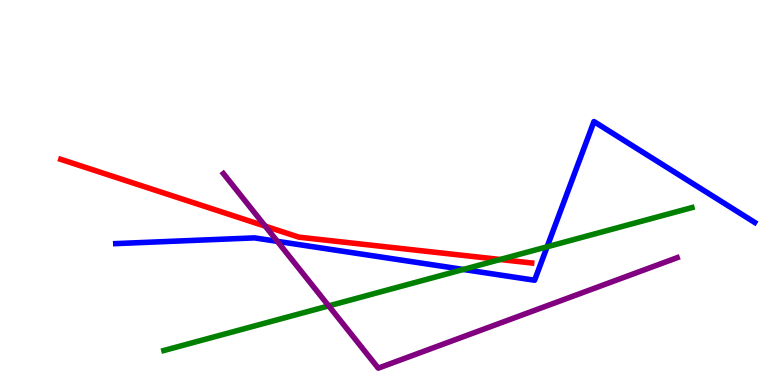[{'lines': ['blue', 'red'], 'intersections': []}, {'lines': ['green', 'red'], 'intersections': [{'x': 6.45, 'y': 3.26}]}, {'lines': ['purple', 'red'], 'intersections': [{'x': 3.42, 'y': 4.13}]}, {'lines': ['blue', 'green'], 'intersections': [{'x': 5.98, 'y': 3.0}, {'x': 7.06, 'y': 3.59}]}, {'lines': ['blue', 'purple'], 'intersections': [{'x': 3.58, 'y': 3.73}]}, {'lines': ['green', 'purple'], 'intersections': [{'x': 4.24, 'y': 2.05}]}]